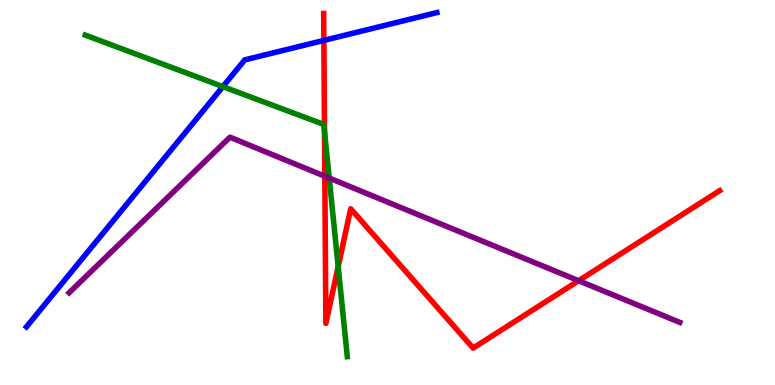[{'lines': ['blue', 'red'], 'intersections': [{'x': 4.18, 'y': 8.95}]}, {'lines': ['green', 'red'], 'intersections': [{'x': 4.19, 'y': 6.59}, {'x': 4.36, 'y': 3.08}]}, {'lines': ['purple', 'red'], 'intersections': [{'x': 4.19, 'y': 5.42}, {'x': 7.47, 'y': 2.71}]}, {'lines': ['blue', 'green'], 'intersections': [{'x': 2.88, 'y': 7.75}]}, {'lines': ['blue', 'purple'], 'intersections': []}, {'lines': ['green', 'purple'], 'intersections': [{'x': 4.25, 'y': 5.38}]}]